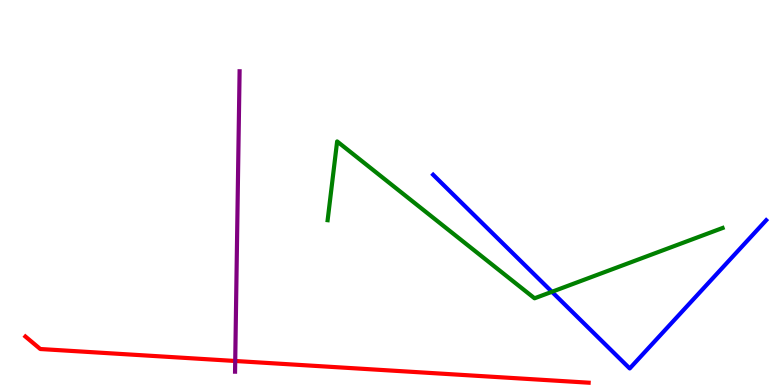[{'lines': ['blue', 'red'], 'intersections': []}, {'lines': ['green', 'red'], 'intersections': []}, {'lines': ['purple', 'red'], 'intersections': [{'x': 3.04, 'y': 0.624}]}, {'lines': ['blue', 'green'], 'intersections': [{'x': 7.12, 'y': 2.42}]}, {'lines': ['blue', 'purple'], 'intersections': []}, {'lines': ['green', 'purple'], 'intersections': []}]